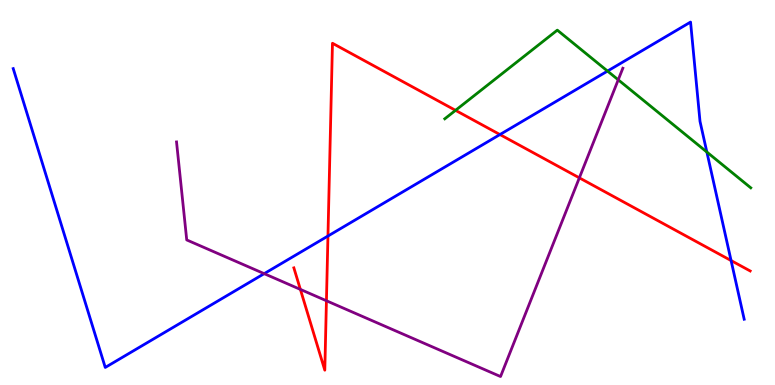[{'lines': ['blue', 'red'], 'intersections': [{'x': 4.23, 'y': 3.87}, {'x': 6.45, 'y': 6.51}, {'x': 9.43, 'y': 3.23}]}, {'lines': ['green', 'red'], 'intersections': [{'x': 5.88, 'y': 7.13}]}, {'lines': ['purple', 'red'], 'intersections': [{'x': 3.88, 'y': 2.48}, {'x': 4.21, 'y': 2.19}, {'x': 7.48, 'y': 5.38}]}, {'lines': ['blue', 'green'], 'intersections': [{'x': 7.84, 'y': 8.15}, {'x': 9.12, 'y': 6.05}]}, {'lines': ['blue', 'purple'], 'intersections': [{'x': 3.41, 'y': 2.89}]}, {'lines': ['green', 'purple'], 'intersections': [{'x': 7.98, 'y': 7.93}]}]